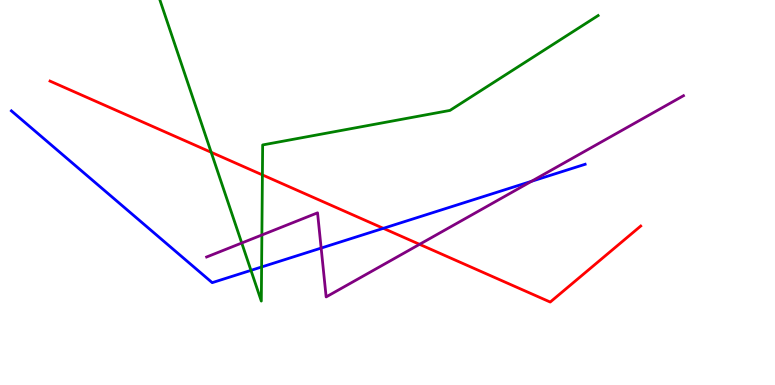[{'lines': ['blue', 'red'], 'intersections': [{'x': 4.95, 'y': 4.07}]}, {'lines': ['green', 'red'], 'intersections': [{'x': 2.73, 'y': 6.04}, {'x': 3.39, 'y': 5.46}]}, {'lines': ['purple', 'red'], 'intersections': [{'x': 5.41, 'y': 3.65}]}, {'lines': ['blue', 'green'], 'intersections': [{'x': 3.24, 'y': 2.98}, {'x': 3.38, 'y': 3.07}]}, {'lines': ['blue', 'purple'], 'intersections': [{'x': 4.14, 'y': 3.56}, {'x': 6.86, 'y': 5.29}]}, {'lines': ['green', 'purple'], 'intersections': [{'x': 3.12, 'y': 3.69}, {'x': 3.38, 'y': 3.9}]}]